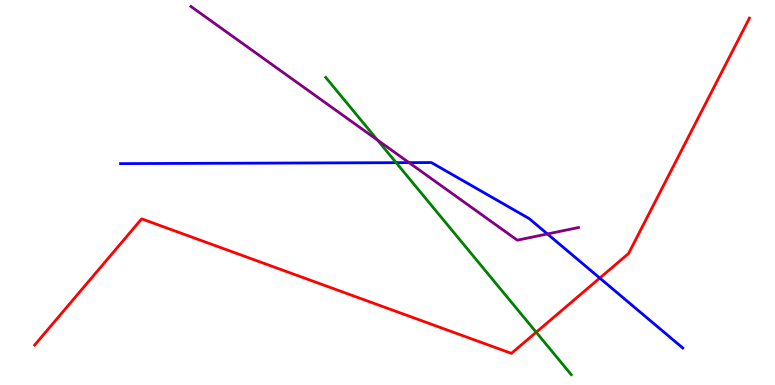[{'lines': ['blue', 'red'], 'intersections': [{'x': 7.74, 'y': 2.78}]}, {'lines': ['green', 'red'], 'intersections': [{'x': 6.92, 'y': 1.37}]}, {'lines': ['purple', 'red'], 'intersections': []}, {'lines': ['blue', 'green'], 'intersections': [{'x': 5.11, 'y': 5.77}]}, {'lines': ['blue', 'purple'], 'intersections': [{'x': 5.28, 'y': 5.78}, {'x': 7.06, 'y': 3.92}]}, {'lines': ['green', 'purple'], 'intersections': [{'x': 4.87, 'y': 6.36}]}]